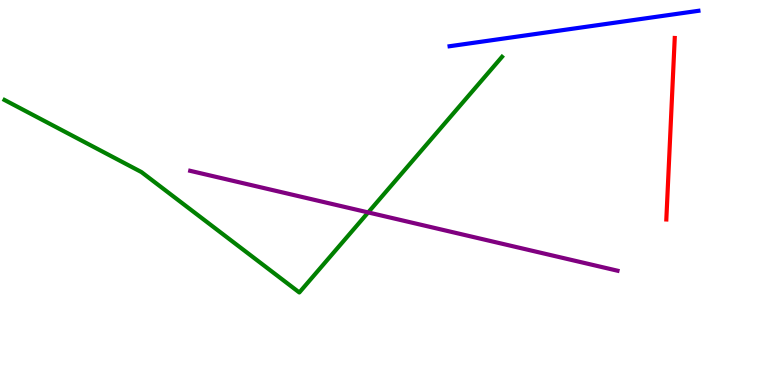[{'lines': ['blue', 'red'], 'intersections': []}, {'lines': ['green', 'red'], 'intersections': []}, {'lines': ['purple', 'red'], 'intersections': []}, {'lines': ['blue', 'green'], 'intersections': []}, {'lines': ['blue', 'purple'], 'intersections': []}, {'lines': ['green', 'purple'], 'intersections': [{'x': 4.75, 'y': 4.48}]}]